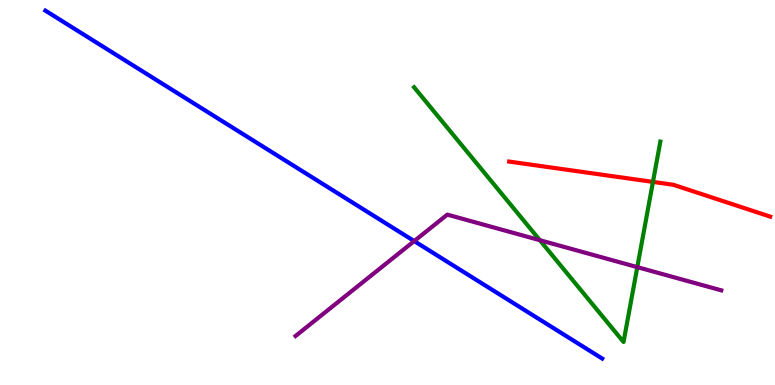[{'lines': ['blue', 'red'], 'intersections': []}, {'lines': ['green', 'red'], 'intersections': [{'x': 8.43, 'y': 5.28}]}, {'lines': ['purple', 'red'], 'intersections': []}, {'lines': ['blue', 'green'], 'intersections': []}, {'lines': ['blue', 'purple'], 'intersections': [{'x': 5.34, 'y': 3.74}]}, {'lines': ['green', 'purple'], 'intersections': [{'x': 6.97, 'y': 3.76}, {'x': 8.22, 'y': 3.06}]}]